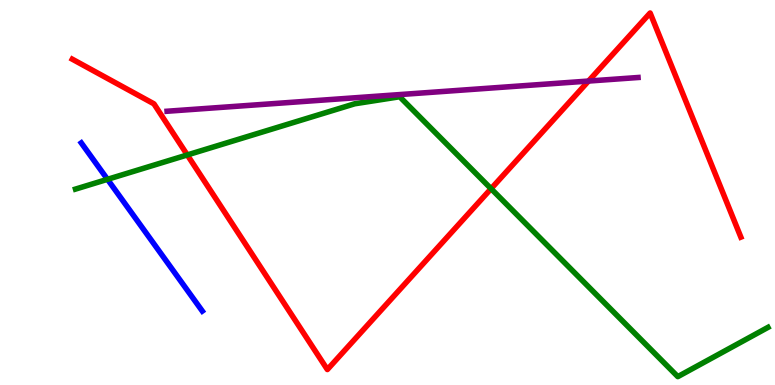[{'lines': ['blue', 'red'], 'intersections': []}, {'lines': ['green', 'red'], 'intersections': [{'x': 2.42, 'y': 5.98}, {'x': 6.34, 'y': 5.1}]}, {'lines': ['purple', 'red'], 'intersections': [{'x': 7.59, 'y': 7.89}]}, {'lines': ['blue', 'green'], 'intersections': [{'x': 1.39, 'y': 5.34}]}, {'lines': ['blue', 'purple'], 'intersections': []}, {'lines': ['green', 'purple'], 'intersections': []}]